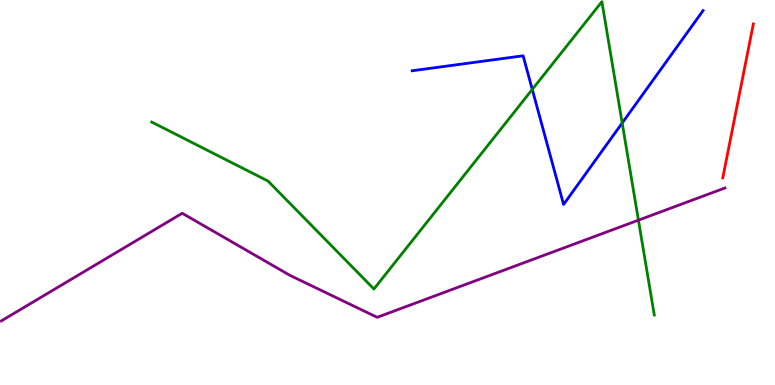[{'lines': ['blue', 'red'], 'intersections': []}, {'lines': ['green', 'red'], 'intersections': []}, {'lines': ['purple', 'red'], 'intersections': []}, {'lines': ['blue', 'green'], 'intersections': [{'x': 6.87, 'y': 7.68}, {'x': 8.03, 'y': 6.8}]}, {'lines': ['blue', 'purple'], 'intersections': []}, {'lines': ['green', 'purple'], 'intersections': [{'x': 8.24, 'y': 4.28}]}]